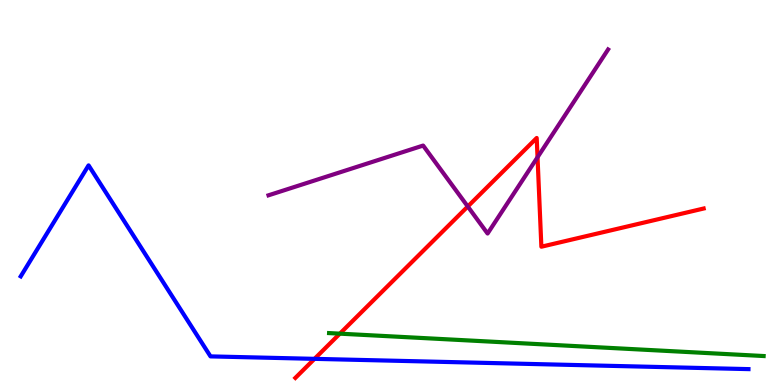[{'lines': ['blue', 'red'], 'intersections': [{'x': 4.06, 'y': 0.679}]}, {'lines': ['green', 'red'], 'intersections': [{'x': 4.39, 'y': 1.33}]}, {'lines': ['purple', 'red'], 'intersections': [{'x': 6.04, 'y': 4.64}, {'x': 6.94, 'y': 5.92}]}, {'lines': ['blue', 'green'], 'intersections': []}, {'lines': ['blue', 'purple'], 'intersections': []}, {'lines': ['green', 'purple'], 'intersections': []}]